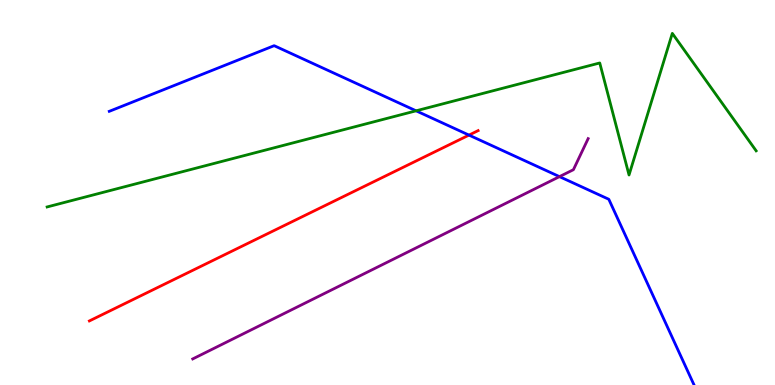[{'lines': ['blue', 'red'], 'intersections': [{'x': 6.05, 'y': 6.49}]}, {'lines': ['green', 'red'], 'intersections': []}, {'lines': ['purple', 'red'], 'intersections': []}, {'lines': ['blue', 'green'], 'intersections': [{'x': 5.37, 'y': 7.12}]}, {'lines': ['blue', 'purple'], 'intersections': [{'x': 7.22, 'y': 5.41}]}, {'lines': ['green', 'purple'], 'intersections': []}]